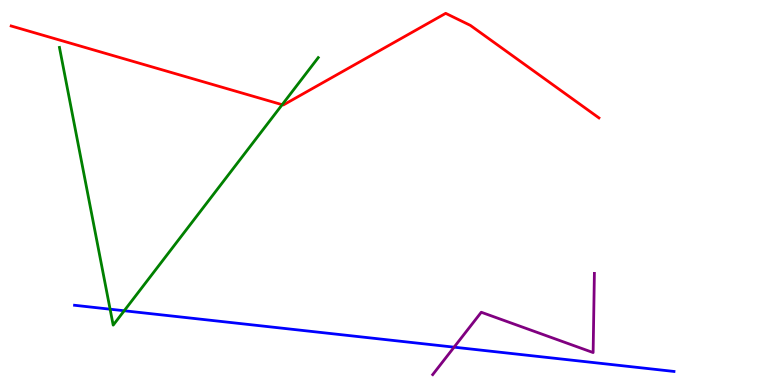[{'lines': ['blue', 'red'], 'intersections': []}, {'lines': ['green', 'red'], 'intersections': [{'x': 3.64, 'y': 7.28}]}, {'lines': ['purple', 'red'], 'intersections': []}, {'lines': ['blue', 'green'], 'intersections': [{'x': 1.42, 'y': 1.97}, {'x': 1.6, 'y': 1.93}]}, {'lines': ['blue', 'purple'], 'intersections': [{'x': 5.86, 'y': 0.983}]}, {'lines': ['green', 'purple'], 'intersections': []}]